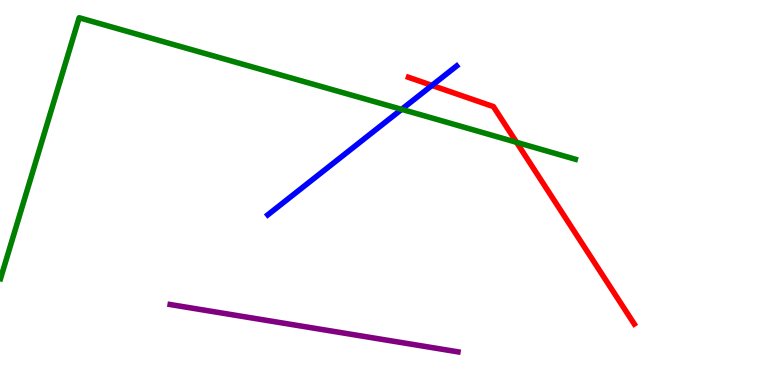[{'lines': ['blue', 'red'], 'intersections': [{'x': 5.57, 'y': 7.78}]}, {'lines': ['green', 'red'], 'intersections': [{'x': 6.67, 'y': 6.3}]}, {'lines': ['purple', 'red'], 'intersections': []}, {'lines': ['blue', 'green'], 'intersections': [{'x': 5.18, 'y': 7.16}]}, {'lines': ['blue', 'purple'], 'intersections': []}, {'lines': ['green', 'purple'], 'intersections': []}]